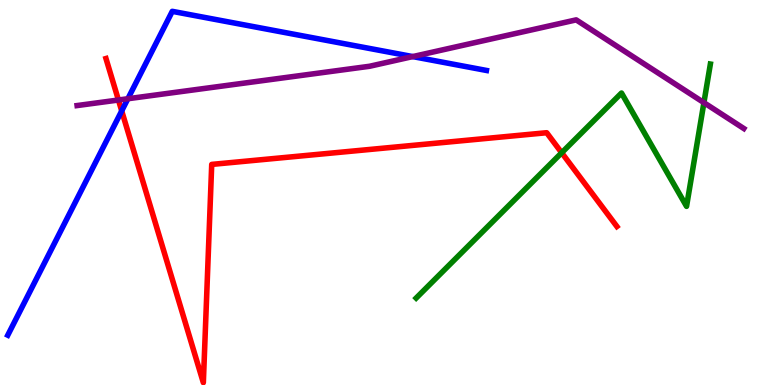[{'lines': ['blue', 'red'], 'intersections': [{'x': 1.57, 'y': 7.12}]}, {'lines': ['green', 'red'], 'intersections': [{'x': 7.25, 'y': 6.03}]}, {'lines': ['purple', 'red'], 'intersections': [{'x': 1.53, 'y': 7.4}]}, {'lines': ['blue', 'green'], 'intersections': []}, {'lines': ['blue', 'purple'], 'intersections': [{'x': 1.65, 'y': 7.44}, {'x': 5.33, 'y': 8.53}]}, {'lines': ['green', 'purple'], 'intersections': [{'x': 9.08, 'y': 7.33}]}]